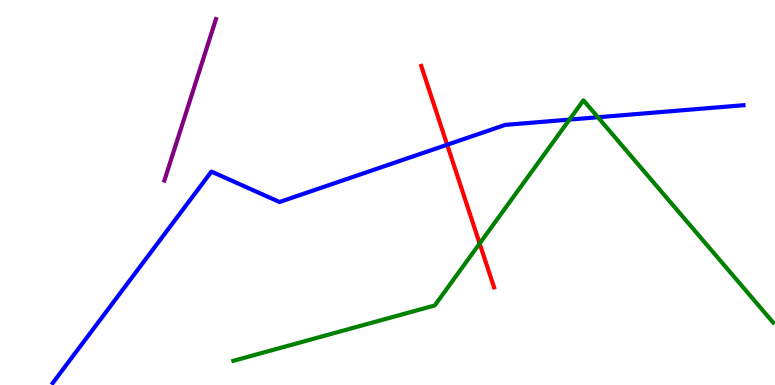[{'lines': ['blue', 'red'], 'intersections': [{'x': 5.77, 'y': 6.24}]}, {'lines': ['green', 'red'], 'intersections': [{'x': 6.19, 'y': 3.67}]}, {'lines': ['purple', 'red'], 'intersections': []}, {'lines': ['blue', 'green'], 'intersections': [{'x': 7.35, 'y': 6.89}, {'x': 7.71, 'y': 6.95}]}, {'lines': ['blue', 'purple'], 'intersections': []}, {'lines': ['green', 'purple'], 'intersections': []}]